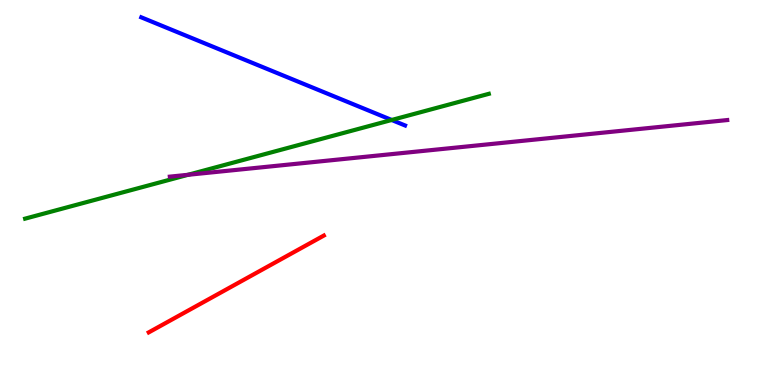[{'lines': ['blue', 'red'], 'intersections': []}, {'lines': ['green', 'red'], 'intersections': []}, {'lines': ['purple', 'red'], 'intersections': []}, {'lines': ['blue', 'green'], 'intersections': [{'x': 5.05, 'y': 6.88}]}, {'lines': ['blue', 'purple'], 'intersections': []}, {'lines': ['green', 'purple'], 'intersections': [{'x': 2.43, 'y': 5.46}]}]